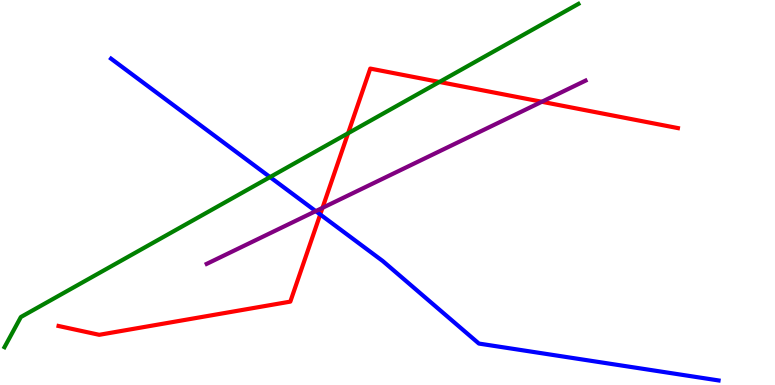[{'lines': ['blue', 'red'], 'intersections': [{'x': 4.13, 'y': 4.43}]}, {'lines': ['green', 'red'], 'intersections': [{'x': 4.49, 'y': 6.54}, {'x': 5.67, 'y': 7.87}]}, {'lines': ['purple', 'red'], 'intersections': [{'x': 4.16, 'y': 4.6}, {'x': 6.99, 'y': 7.36}]}, {'lines': ['blue', 'green'], 'intersections': [{'x': 3.48, 'y': 5.4}]}, {'lines': ['blue', 'purple'], 'intersections': [{'x': 4.07, 'y': 4.52}]}, {'lines': ['green', 'purple'], 'intersections': []}]